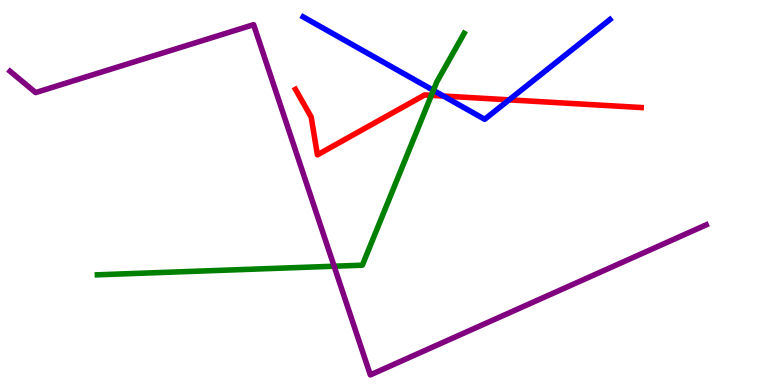[{'lines': ['blue', 'red'], 'intersections': [{'x': 5.72, 'y': 7.51}, {'x': 6.57, 'y': 7.41}]}, {'lines': ['green', 'red'], 'intersections': [{'x': 5.57, 'y': 7.52}]}, {'lines': ['purple', 'red'], 'intersections': []}, {'lines': ['blue', 'green'], 'intersections': [{'x': 5.59, 'y': 7.65}]}, {'lines': ['blue', 'purple'], 'intersections': []}, {'lines': ['green', 'purple'], 'intersections': [{'x': 4.31, 'y': 3.09}]}]